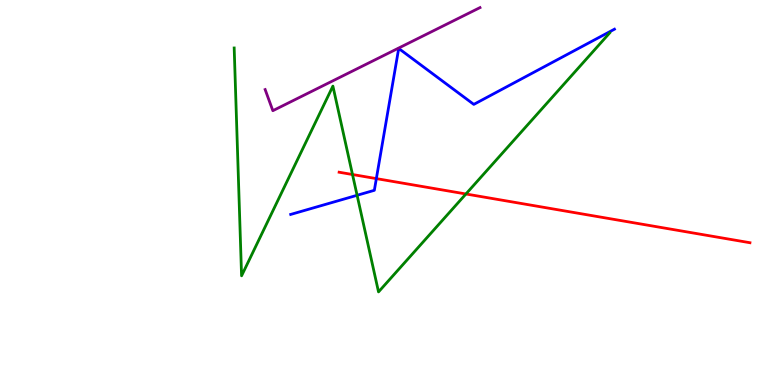[{'lines': ['blue', 'red'], 'intersections': [{'x': 4.86, 'y': 5.36}]}, {'lines': ['green', 'red'], 'intersections': [{'x': 4.55, 'y': 5.47}, {'x': 6.01, 'y': 4.96}]}, {'lines': ['purple', 'red'], 'intersections': []}, {'lines': ['blue', 'green'], 'intersections': [{'x': 4.61, 'y': 4.93}]}, {'lines': ['blue', 'purple'], 'intersections': []}, {'lines': ['green', 'purple'], 'intersections': []}]